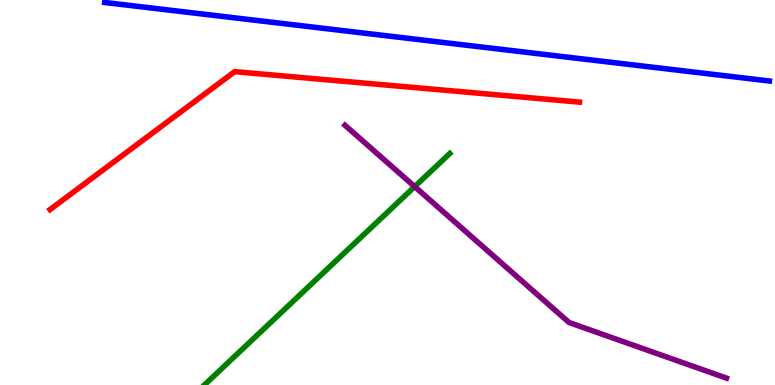[{'lines': ['blue', 'red'], 'intersections': []}, {'lines': ['green', 'red'], 'intersections': []}, {'lines': ['purple', 'red'], 'intersections': []}, {'lines': ['blue', 'green'], 'intersections': []}, {'lines': ['blue', 'purple'], 'intersections': []}, {'lines': ['green', 'purple'], 'intersections': [{'x': 5.35, 'y': 5.15}]}]